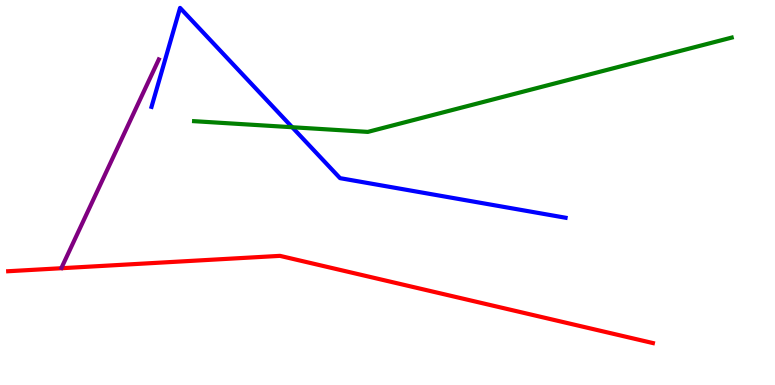[{'lines': ['blue', 'red'], 'intersections': []}, {'lines': ['green', 'red'], 'intersections': []}, {'lines': ['purple', 'red'], 'intersections': []}, {'lines': ['blue', 'green'], 'intersections': [{'x': 3.77, 'y': 6.7}]}, {'lines': ['blue', 'purple'], 'intersections': []}, {'lines': ['green', 'purple'], 'intersections': []}]